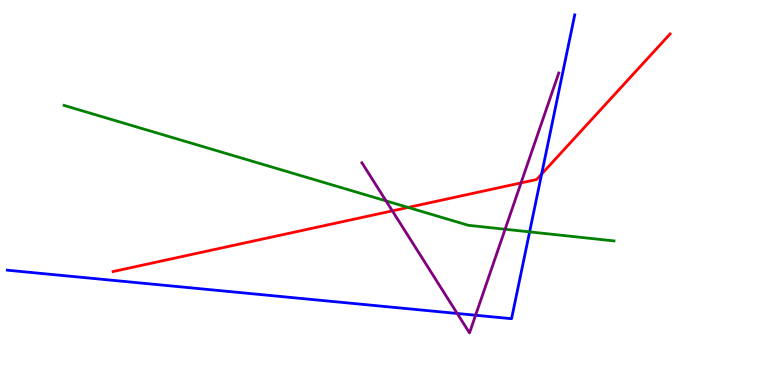[{'lines': ['blue', 'red'], 'intersections': [{'x': 6.99, 'y': 5.48}]}, {'lines': ['green', 'red'], 'intersections': [{'x': 5.27, 'y': 4.61}]}, {'lines': ['purple', 'red'], 'intersections': [{'x': 5.06, 'y': 4.52}, {'x': 6.72, 'y': 5.25}]}, {'lines': ['blue', 'green'], 'intersections': [{'x': 6.83, 'y': 3.98}]}, {'lines': ['blue', 'purple'], 'intersections': [{'x': 5.9, 'y': 1.86}, {'x': 6.14, 'y': 1.81}]}, {'lines': ['green', 'purple'], 'intersections': [{'x': 4.98, 'y': 4.78}, {'x': 6.52, 'y': 4.05}]}]